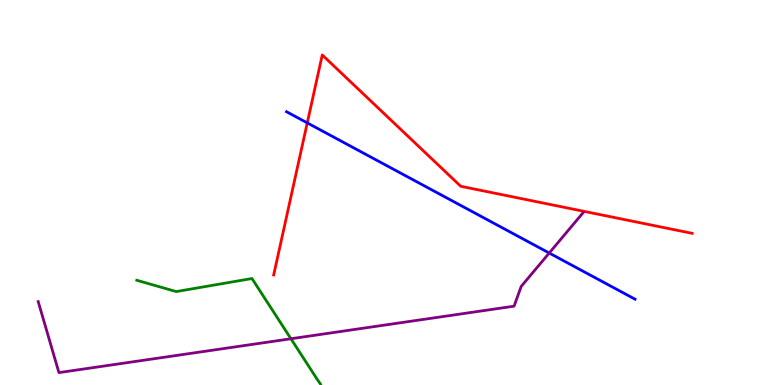[{'lines': ['blue', 'red'], 'intersections': [{'x': 3.96, 'y': 6.81}]}, {'lines': ['green', 'red'], 'intersections': []}, {'lines': ['purple', 'red'], 'intersections': []}, {'lines': ['blue', 'green'], 'intersections': []}, {'lines': ['blue', 'purple'], 'intersections': [{'x': 7.09, 'y': 3.43}]}, {'lines': ['green', 'purple'], 'intersections': [{'x': 3.75, 'y': 1.2}]}]